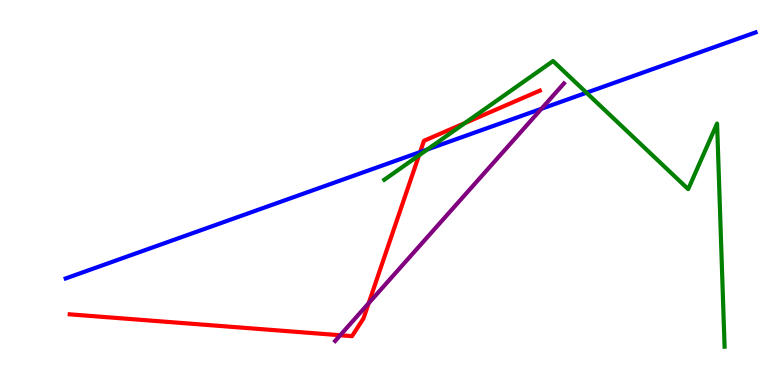[{'lines': ['blue', 'red'], 'intersections': [{'x': 5.42, 'y': 6.05}]}, {'lines': ['green', 'red'], 'intersections': [{'x': 5.41, 'y': 5.96}, {'x': 6.0, 'y': 6.8}]}, {'lines': ['purple', 'red'], 'intersections': [{'x': 4.39, 'y': 1.29}, {'x': 4.76, 'y': 2.12}]}, {'lines': ['blue', 'green'], 'intersections': [{'x': 5.51, 'y': 6.12}, {'x': 7.57, 'y': 7.59}]}, {'lines': ['blue', 'purple'], 'intersections': [{'x': 6.99, 'y': 7.17}]}, {'lines': ['green', 'purple'], 'intersections': []}]